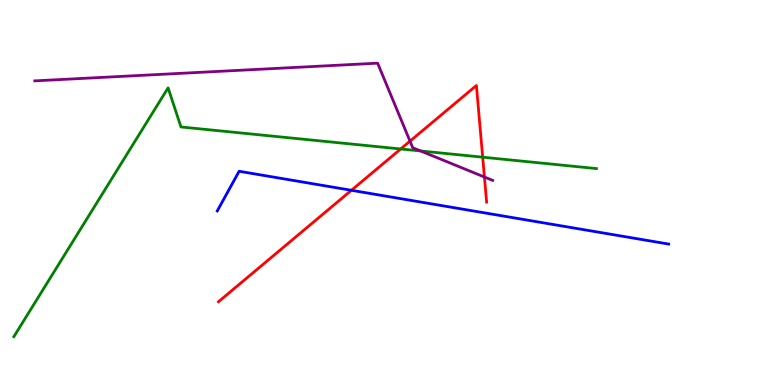[{'lines': ['blue', 'red'], 'intersections': [{'x': 4.53, 'y': 5.06}]}, {'lines': ['green', 'red'], 'intersections': [{'x': 5.17, 'y': 6.13}, {'x': 6.23, 'y': 5.92}]}, {'lines': ['purple', 'red'], 'intersections': [{'x': 5.29, 'y': 6.33}, {'x': 6.25, 'y': 5.4}]}, {'lines': ['blue', 'green'], 'intersections': []}, {'lines': ['blue', 'purple'], 'intersections': []}, {'lines': ['green', 'purple'], 'intersections': [{'x': 5.43, 'y': 6.08}]}]